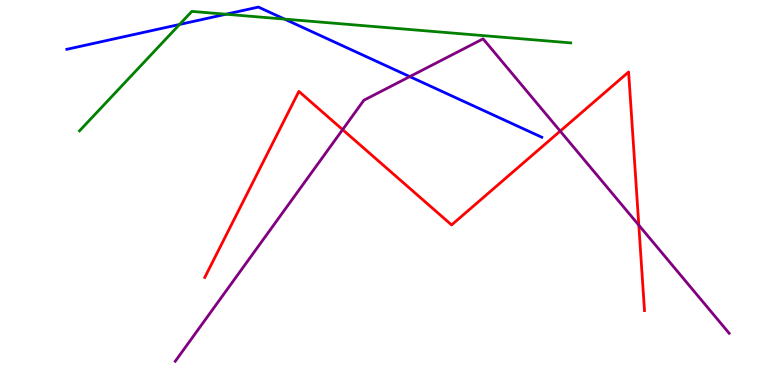[{'lines': ['blue', 'red'], 'intersections': []}, {'lines': ['green', 'red'], 'intersections': []}, {'lines': ['purple', 'red'], 'intersections': [{'x': 4.42, 'y': 6.63}, {'x': 7.23, 'y': 6.59}, {'x': 8.24, 'y': 4.15}]}, {'lines': ['blue', 'green'], 'intersections': [{'x': 2.32, 'y': 9.36}, {'x': 2.92, 'y': 9.63}, {'x': 3.67, 'y': 9.5}]}, {'lines': ['blue', 'purple'], 'intersections': [{'x': 5.29, 'y': 8.01}]}, {'lines': ['green', 'purple'], 'intersections': []}]